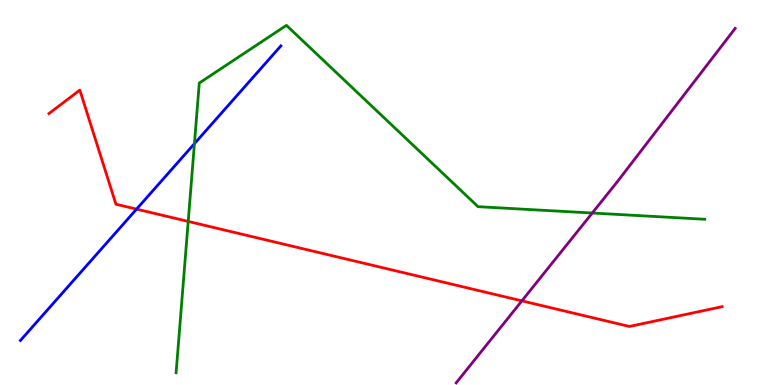[{'lines': ['blue', 'red'], 'intersections': [{'x': 1.76, 'y': 4.57}]}, {'lines': ['green', 'red'], 'intersections': [{'x': 2.43, 'y': 4.25}]}, {'lines': ['purple', 'red'], 'intersections': [{'x': 6.73, 'y': 2.19}]}, {'lines': ['blue', 'green'], 'intersections': [{'x': 2.51, 'y': 6.27}]}, {'lines': ['blue', 'purple'], 'intersections': []}, {'lines': ['green', 'purple'], 'intersections': [{'x': 7.64, 'y': 4.47}]}]